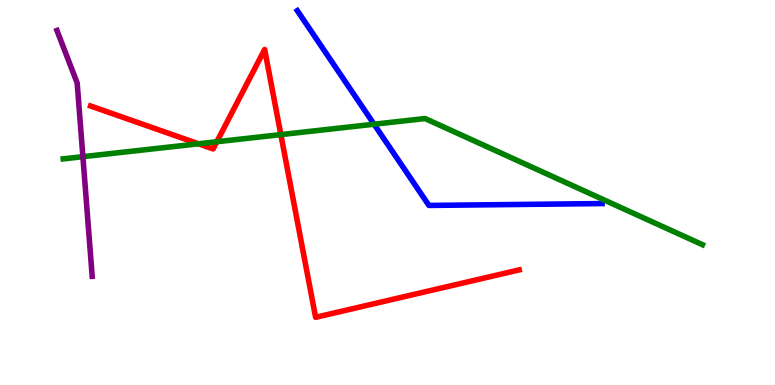[{'lines': ['blue', 'red'], 'intersections': []}, {'lines': ['green', 'red'], 'intersections': [{'x': 2.56, 'y': 6.27}, {'x': 2.8, 'y': 6.32}, {'x': 3.62, 'y': 6.5}]}, {'lines': ['purple', 'red'], 'intersections': []}, {'lines': ['blue', 'green'], 'intersections': [{'x': 4.83, 'y': 6.77}]}, {'lines': ['blue', 'purple'], 'intersections': []}, {'lines': ['green', 'purple'], 'intersections': [{'x': 1.07, 'y': 5.93}]}]